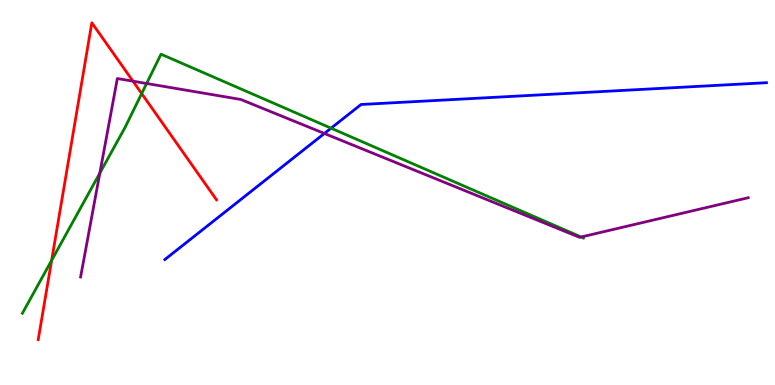[{'lines': ['blue', 'red'], 'intersections': []}, {'lines': ['green', 'red'], 'intersections': [{'x': 0.666, 'y': 3.24}, {'x': 1.83, 'y': 7.57}]}, {'lines': ['purple', 'red'], 'intersections': [{'x': 1.72, 'y': 7.89}]}, {'lines': ['blue', 'green'], 'intersections': [{'x': 4.27, 'y': 6.67}]}, {'lines': ['blue', 'purple'], 'intersections': [{'x': 4.19, 'y': 6.53}]}, {'lines': ['green', 'purple'], 'intersections': [{'x': 1.29, 'y': 5.5}, {'x': 1.89, 'y': 7.83}, {'x': 7.5, 'y': 3.84}]}]